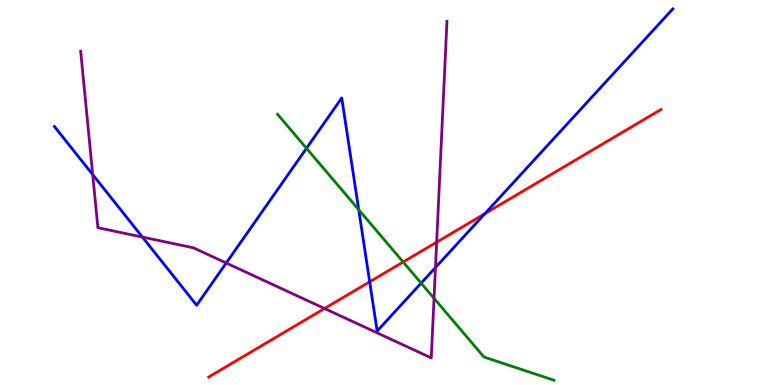[{'lines': ['blue', 'red'], 'intersections': [{'x': 4.77, 'y': 2.68}, {'x': 6.26, 'y': 4.45}]}, {'lines': ['green', 'red'], 'intersections': [{'x': 5.2, 'y': 3.2}]}, {'lines': ['purple', 'red'], 'intersections': [{'x': 4.19, 'y': 1.99}, {'x': 5.63, 'y': 3.71}]}, {'lines': ['blue', 'green'], 'intersections': [{'x': 3.95, 'y': 6.15}, {'x': 4.63, 'y': 4.55}, {'x': 5.43, 'y': 2.65}]}, {'lines': ['blue', 'purple'], 'intersections': [{'x': 1.2, 'y': 5.47}, {'x': 1.84, 'y': 3.84}, {'x': 2.92, 'y': 3.17}, {'x': 5.62, 'y': 3.05}]}, {'lines': ['green', 'purple'], 'intersections': [{'x': 5.6, 'y': 2.25}]}]